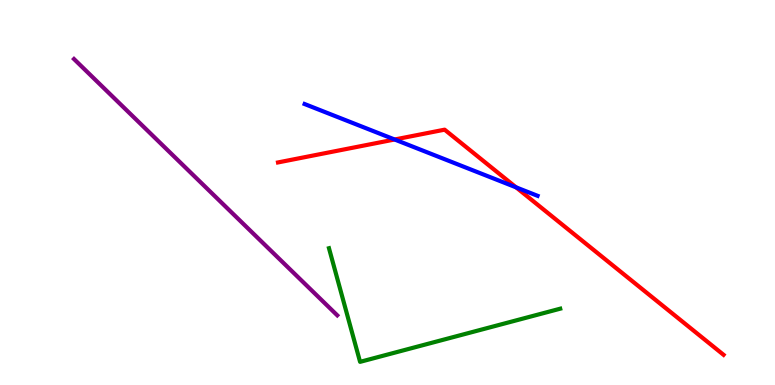[{'lines': ['blue', 'red'], 'intersections': [{'x': 5.09, 'y': 6.38}, {'x': 6.66, 'y': 5.13}]}, {'lines': ['green', 'red'], 'intersections': []}, {'lines': ['purple', 'red'], 'intersections': []}, {'lines': ['blue', 'green'], 'intersections': []}, {'lines': ['blue', 'purple'], 'intersections': []}, {'lines': ['green', 'purple'], 'intersections': []}]